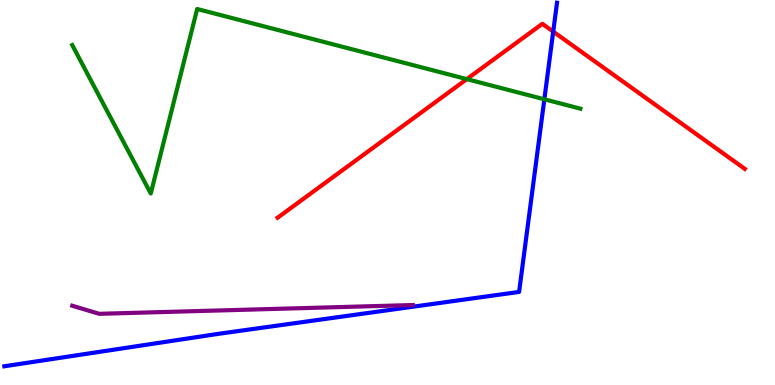[{'lines': ['blue', 'red'], 'intersections': [{'x': 7.14, 'y': 9.18}]}, {'lines': ['green', 'red'], 'intersections': [{'x': 6.02, 'y': 7.94}]}, {'lines': ['purple', 'red'], 'intersections': []}, {'lines': ['blue', 'green'], 'intersections': [{'x': 7.02, 'y': 7.42}]}, {'lines': ['blue', 'purple'], 'intersections': []}, {'lines': ['green', 'purple'], 'intersections': []}]